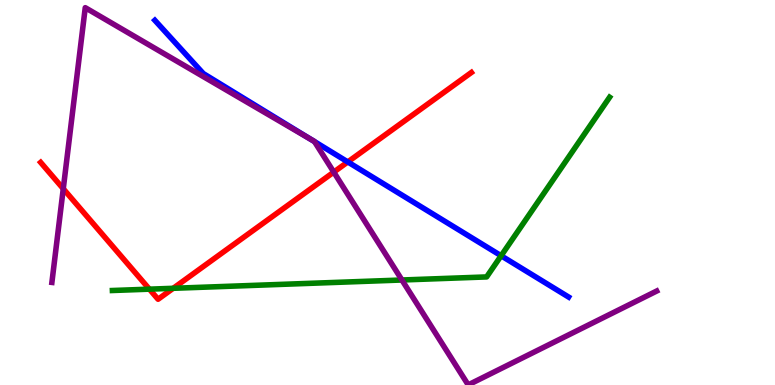[{'lines': ['blue', 'red'], 'intersections': [{'x': 4.49, 'y': 5.79}]}, {'lines': ['green', 'red'], 'intersections': [{'x': 1.93, 'y': 2.49}, {'x': 2.23, 'y': 2.51}]}, {'lines': ['purple', 'red'], 'intersections': [{'x': 0.816, 'y': 5.1}, {'x': 4.31, 'y': 5.53}]}, {'lines': ['blue', 'green'], 'intersections': [{'x': 6.47, 'y': 3.36}]}, {'lines': ['blue', 'purple'], 'intersections': [{'x': 4.02, 'y': 6.37}, {'x': 4.06, 'y': 6.32}]}, {'lines': ['green', 'purple'], 'intersections': [{'x': 5.19, 'y': 2.73}]}]